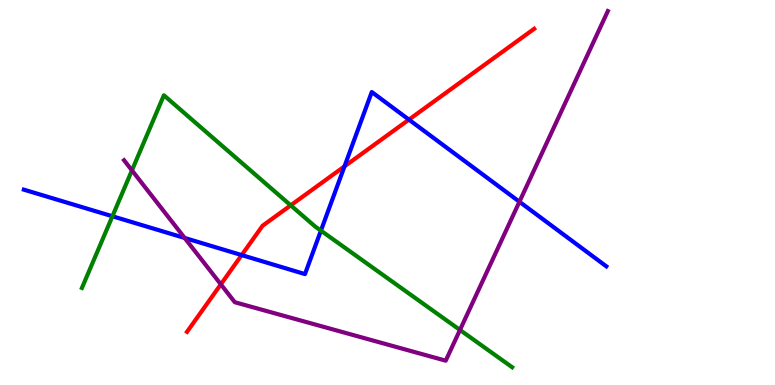[{'lines': ['blue', 'red'], 'intersections': [{'x': 3.12, 'y': 3.37}, {'x': 4.45, 'y': 5.68}, {'x': 5.28, 'y': 6.89}]}, {'lines': ['green', 'red'], 'intersections': [{'x': 3.75, 'y': 4.67}]}, {'lines': ['purple', 'red'], 'intersections': [{'x': 2.85, 'y': 2.61}]}, {'lines': ['blue', 'green'], 'intersections': [{'x': 1.45, 'y': 4.38}, {'x': 4.14, 'y': 4.01}]}, {'lines': ['blue', 'purple'], 'intersections': [{'x': 2.38, 'y': 3.82}, {'x': 6.7, 'y': 4.76}]}, {'lines': ['green', 'purple'], 'intersections': [{'x': 1.7, 'y': 5.57}, {'x': 5.94, 'y': 1.43}]}]